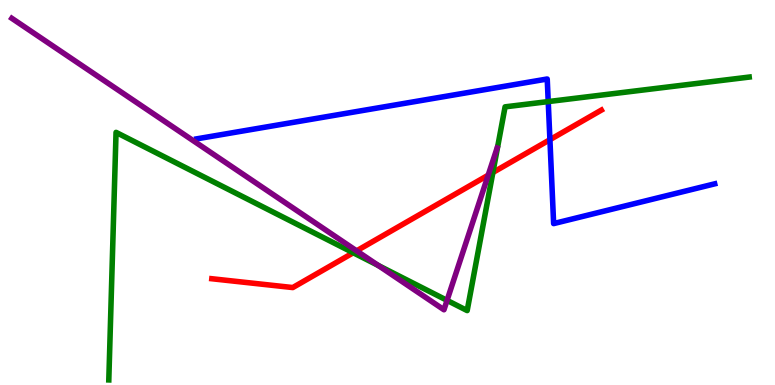[{'lines': ['blue', 'red'], 'intersections': [{'x': 7.1, 'y': 6.37}]}, {'lines': ['green', 'red'], 'intersections': [{'x': 4.56, 'y': 3.43}, {'x': 6.36, 'y': 5.52}]}, {'lines': ['purple', 'red'], 'intersections': [{'x': 4.6, 'y': 3.48}, {'x': 6.3, 'y': 5.45}]}, {'lines': ['blue', 'green'], 'intersections': [{'x': 7.07, 'y': 7.36}]}, {'lines': ['blue', 'purple'], 'intersections': []}, {'lines': ['green', 'purple'], 'intersections': [{'x': 4.88, 'y': 3.11}, {'x': 5.77, 'y': 2.2}]}]